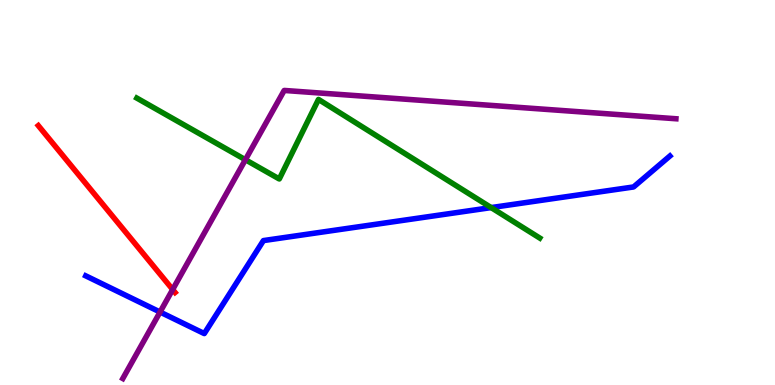[{'lines': ['blue', 'red'], 'intersections': []}, {'lines': ['green', 'red'], 'intersections': []}, {'lines': ['purple', 'red'], 'intersections': [{'x': 2.23, 'y': 2.48}]}, {'lines': ['blue', 'green'], 'intersections': [{'x': 6.34, 'y': 4.61}]}, {'lines': ['blue', 'purple'], 'intersections': [{'x': 2.07, 'y': 1.9}]}, {'lines': ['green', 'purple'], 'intersections': [{'x': 3.17, 'y': 5.85}]}]